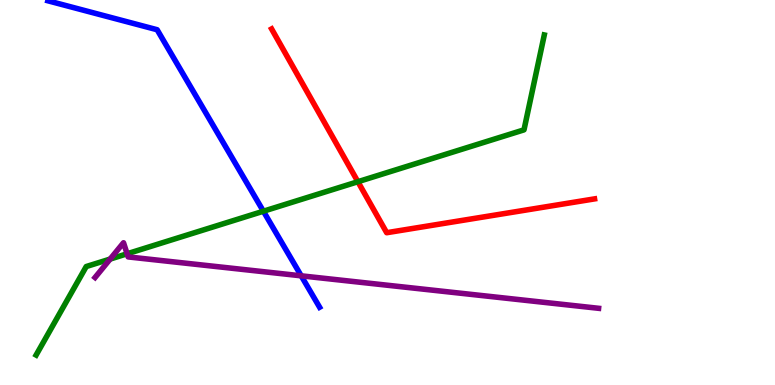[{'lines': ['blue', 'red'], 'intersections': []}, {'lines': ['green', 'red'], 'intersections': [{'x': 4.62, 'y': 5.28}]}, {'lines': ['purple', 'red'], 'intersections': []}, {'lines': ['blue', 'green'], 'intersections': [{'x': 3.4, 'y': 4.51}]}, {'lines': ['blue', 'purple'], 'intersections': [{'x': 3.89, 'y': 2.84}]}, {'lines': ['green', 'purple'], 'intersections': [{'x': 1.42, 'y': 3.27}, {'x': 1.64, 'y': 3.41}]}]